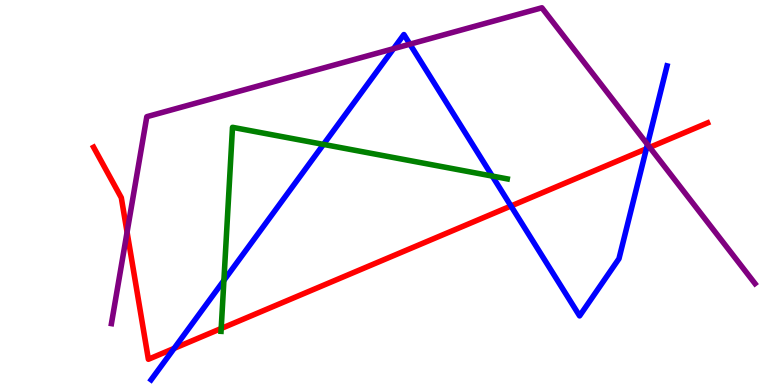[{'lines': ['blue', 'red'], 'intersections': [{'x': 2.25, 'y': 0.951}, {'x': 6.59, 'y': 4.65}, {'x': 8.34, 'y': 6.14}]}, {'lines': ['green', 'red'], 'intersections': [{'x': 2.85, 'y': 1.47}]}, {'lines': ['purple', 'red'], 'intersections': [{'x': 1.64, 'y': 3.97}, {'x': 8.38, 'y': 6.17}]}, {'lines': ['blue', 'green'], 'intersections': [{'x': 2.89, 'y': 2.72}, {'x': 4.17, 'y': 6.25}, {'x': 6.35, 'y': 5.43}]}, {'lines': ['blue', 'purple'], 'intersections': [{'x': 5.08, 'y': 8.74}, {'x': 5.29, 'y': 8.85}, {'x': 8.35, 'y': 6.25}]}, {'lines': ['green', 'purple'], 'intersections': []}]